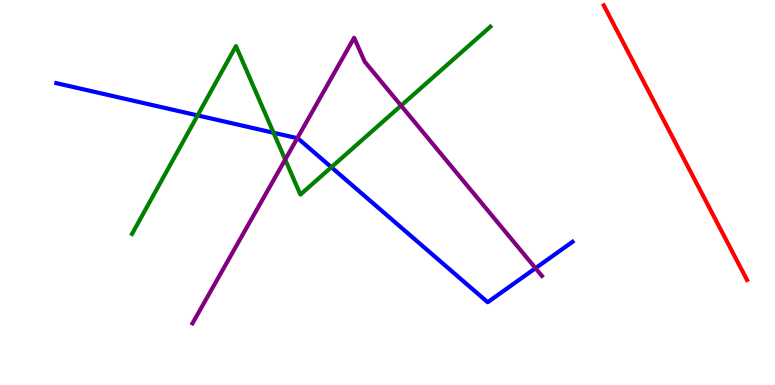[{'lines': ['blue', 'red'], 'intersections': []}, {'lines': ['green', 'red'], 'intersections': []}, {'lines': ['purple', 'red'], 'intersections': []}, {'lines': ['blue', 'green'], 'intersections': [{'x': 2.55, 'y': 7.0}, {'x': 3.53, 'y': 6.55}, {'x': 4.28, 'y': 5.66}]}, {'lines': ['blue', 'purple'], 'intersections': [{'x': 3.84, 'y': 6.41}, {'x': 6.91, 'y': 3.03}]}, {'lines': ['green', 'purple'], 'intersections': [{'x': 3.68, 'y': 5.86}, {'x': 5.17, 'y': 7.26}]}]